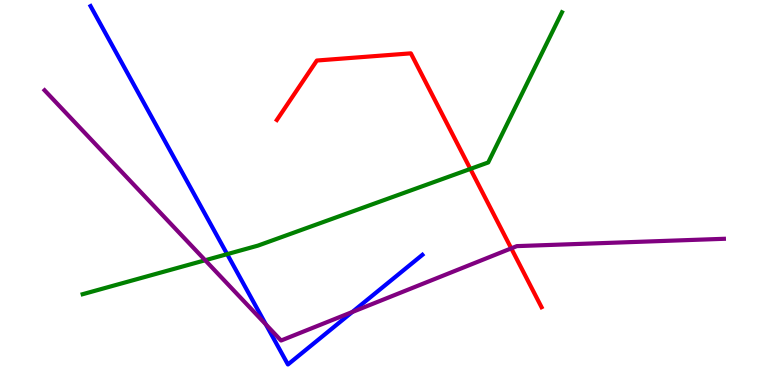[{'lines': ['blue', 'red'], 'intersections': []}, {'lines': ['green', 'red'], 'intersections': [{'x': 6.07, 'y': 5.61}]}, {'lines': ['purple', 'red'], 'intersections': [{'x': 6.6, 'y': 3.55}]}, {'lines': ['blue', 'green'], 'intersections': [{'x': 2.93, 'y': 3.4}]}, {'lines': ['blue', 'purple'], 'intersections': [{'x': 3.43, 'y': 1.57}, {'x': 4.55, 'y': 1.9}]}, {'lines': ['green', 'purple'], 'intersections': [{'x': 2.65, 'y': 3.24}]}]